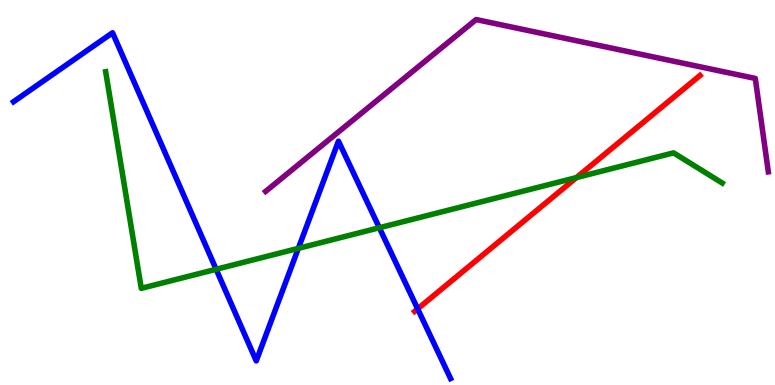[{'lines': ['blue', 'red'], 'intersections': [{'x': 5.39, 'y': 1.98}]}, {'lines': ['green', 'red'], 'intersections': [{'x': 7.44, 'y': 5.39}]}, {'lines': ['purple', 'red'], 'intersections': []}, {'lines': ['blue', 'green'], 'intersections': [{'x': 2.79, 'y': 3.01}, {'x': 3.85, 'y': 3.55}, {'x': 4.89, 'y': 4.08}]}, {'lines': ['blue', 'purple'], 'intersections': []}, {'lines': ['green', 'purple'], 'intersections': []}]